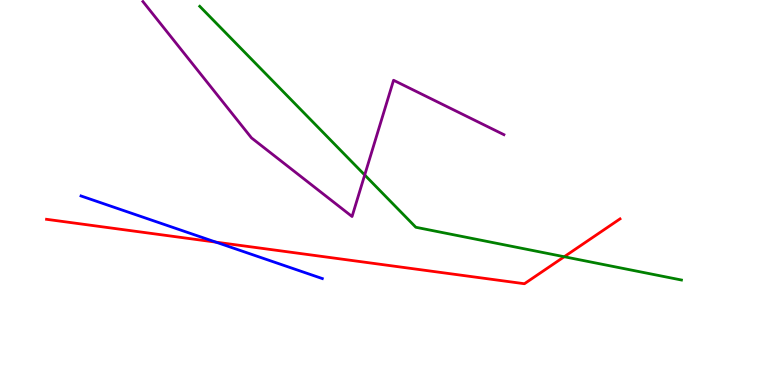[{'lines': ['blue', 'red'], 'intersections': [{'x': 2.79, 'y': 3.71}]}, {'lines': ['green', 'red'], 'intersections': [{'x': 7.28, 'y': 3.33}]}, {'lines': ['purple', 'red'], 'intersections': []}, {'lines': ['blue', 'green'], 'intersections': []}, {'lines': ['blue', 'purple'], 'intersections': []}, {'lines': ['green', 'purple'], 'intersections': [{'x': 4.71, 'y': 5.45}]}]